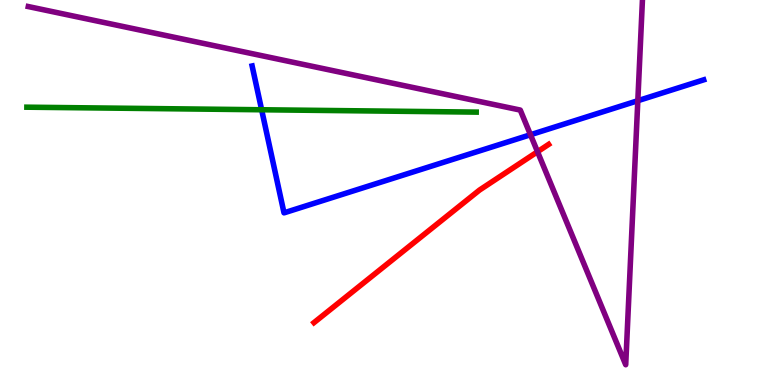[{'lines': ['blue', 'red'], 'intersections': []}, {'lines': ['green', 'red'], 'intersections': []}, {'lines': ['purple', 'red'], 'intersections': [{'x': 6.94, 'y': 6.06}]}, {'lines': ['blue', 'green'], 'intersections': [{'x': 3.38, 'y': 7.15}]}, {'lines': ['blue', 'purple'], 'intersections': [{'x': 6.84, 'y': 6.5}, {'x': 8.23, 'y': 7.38}]}, {'lines': ['green', 'purple'], 'intersections': []}]